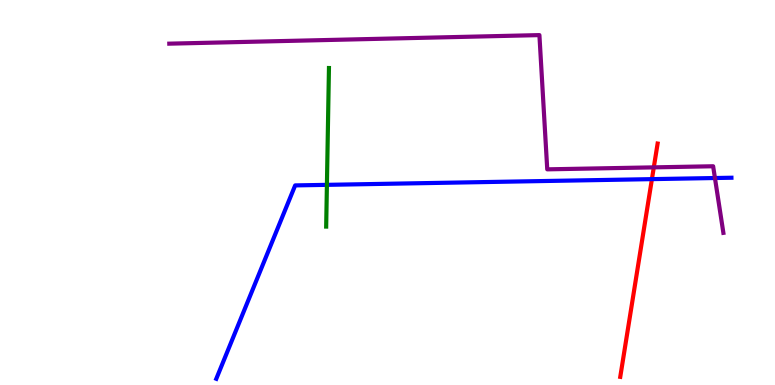[{'lines': ['blue', 'red'], 'intersections': [{'x': 8.41, 'y': 5.35}]}, {'lines': ['green', 'red'], 'intersections': []}, {'lines': ['purple', 'red'], 'intersections': [{'x': 8.44, 'y': 5.65}]}, {'lines': ['blue', 'green'], 'intersections': [{'x': 4.22, 'y': 5.2}]}, {'lines': ['blue', 'purple'], 'intersections': [{'x': 9.23, 'y': 5.38}]}, {'lines': ['green', 'purple'], 'intersections': []}]